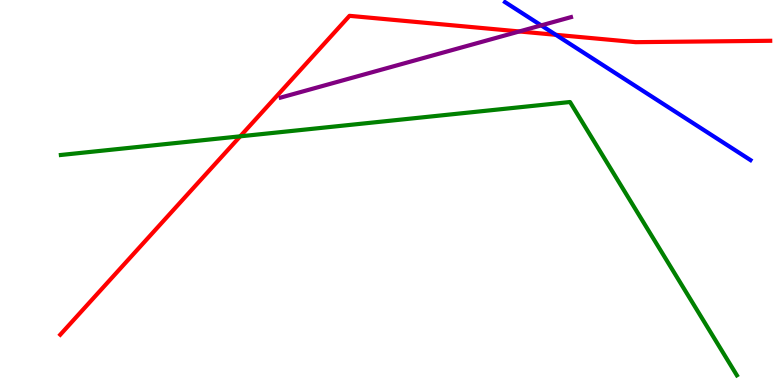[{'lines': ['blue', 'red'], 'intersections': [{'x': 7.17, 'y': 9.1}]}, {'lines': ['green', 'red'], 'intersections': [{'x': 3.1, 'y': 6.46}]}, {'lines': ['purple', 'red'], 'intersections': [{'x': 6.7, 'y': 9.18}]}, {'lines': ['blue', 'green'], 'intersections': []}, {'lines': ['blue', 'purple'], 'intersections': [{'x': 6.98, 'y': 9.34}]}, {'lines': ['green', 'purple'], 'intersections': []}]